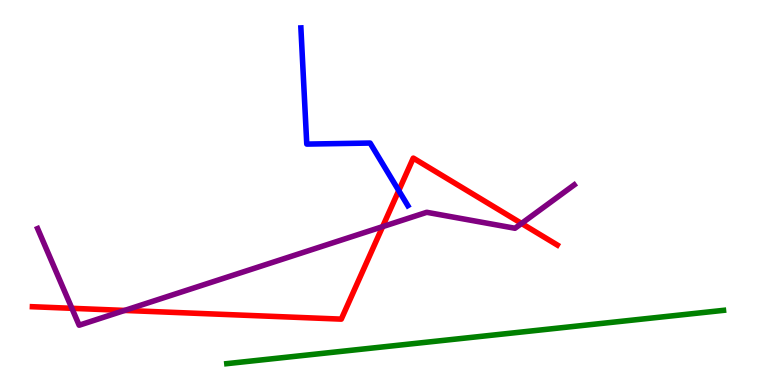[{'lines': ['blue', 'red'], 'intersections': [{'x': 5.15, 'y': 5.05}]}, {'lines': ['green', 'red'], 'intersections': []}, {'lines': ['purple', 'red'], 'intersections': [{'x': 0.928, 'y': 1.99}, {'x': 1.61, 'y': 1.94}, {'x': 4.94, 'y': 4.11}, {'x': 6.73, 'y': 4.2}]}, {'lines': ['blue', 'green'], 'intersections': []}, {'lines': ['blue', 'purple'], 'intersections': []}, {'lines': ['green', 'purple'], 'intersections': []}]